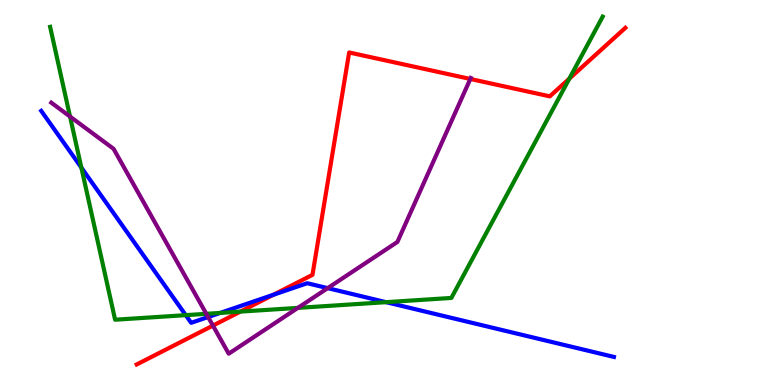[{'lines': ['blue', 'red'], 'intersections': [{'x': 3.53, 'y': 2.34}]}, {'lines': ['green', 'red'], 'intersections': [{'x': 3.1, 'y': 1.91}, {'x': 7.35, 'y': 7.96}]}, {'lines': ['purple', 'red'], 'intersections': [{'x': 2.75, 'y': 1.54}, {'x': 6.07, 'y': 7.95}]}, {'lines': ['blue', 'green'], 'intersections': [{'x': 1.05, 'y': 5.65}, {'x': 2.4, 'y': 1.81}, {'x': 2.84, 'y': 1.87}, {'x': 4.98, 'y': 2.15}]}, {'lines': ['blue', 'purple'], 'intersections': [{'x': 2.69, 'y': 1.77}, {'x': 4.23, 'y': 2.52}]}, {'lines': ['green', 'purple'], 'intersections': [{'x': 0.904, 'y': 6.97}, {'x': 2.66, 'y': 1.85}, {'x': 3.84, 'y': 2.0}]}]